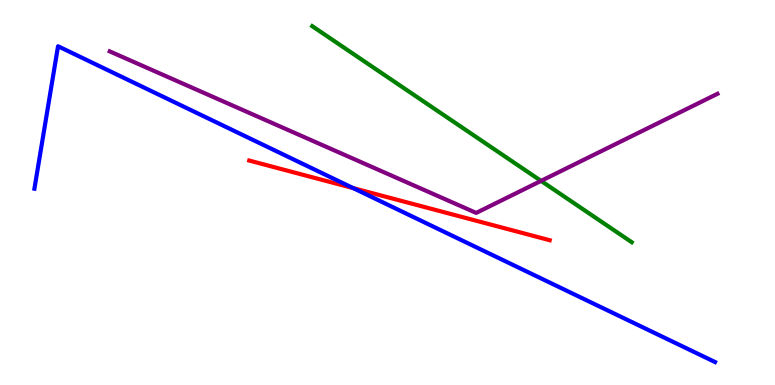[{'lines': ['blue', 'red'], 'intersections': [{'x': 4.56, 'y': 5.11}]}, {'lines': ['green', 'red'], 'intersections': []}, {'lines': ['purple', 'red'], 'intersections': []}, {'lines': ['blue', 'green'], 'intersections': []}, {'lines': ['blue', 'purple'], 'intersections': []}, {'lines': ['green', 'purple'], 'intersections': [{'x': 6.98, 'y': 5.3}]}]